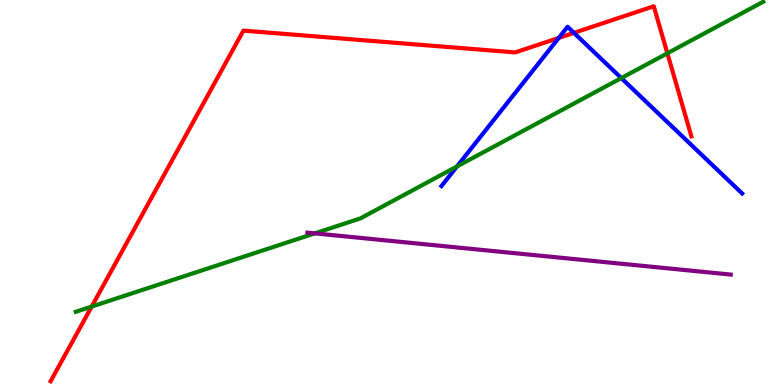[{'lines': ['blue', 'red'], 'intersections': [{'x': 7.21, 'y': 9.02}, {'x': 7.41, 'y': 9.15}]}, {'lines': ['green', 'red'], 'intersections': [{'x': 1.18, 'y': 2.04}, {'x': 8.61, 'y': 8.62}]}, {'lines': ['purple', 'red'], 'intersections': []}, {'lines': ['blue', 'green'], 'intersections': [{'x': 5.9, 'y': 5.68}, {'x': 8.02, 'y': 7.97}]}, {'lines': ['blue', 'purple'], 'intersections': []}, {'lines': ['green', 'purple'], 'intersections': [{'x': 4.06, 'y': 3.94}]}]